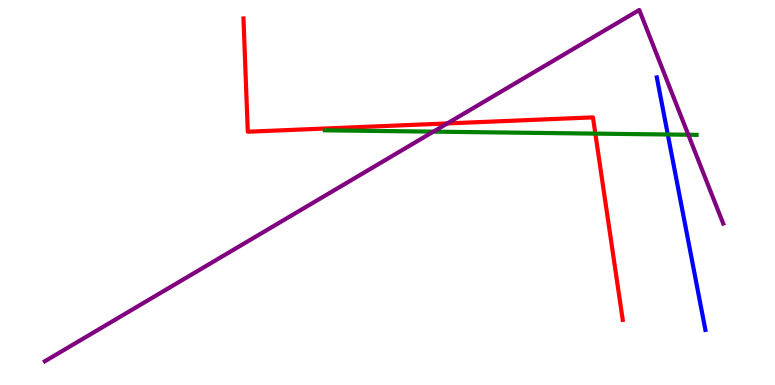[{'lines': ['blue', 'red'], 'intersections': []}, {'lines': ['green', 'red'], 'intersections': [{'x': 7.68, 'y': 6.53}]}, {'lines': ['purple', 'red'], 'intersections': [{'x': 5.77, 'y': 6.79}]}, {'lines': ['blue', 'green'], 'intersections': [{'x': 8.62, 'y': 6.51}]}, {'lines': ['blue', 'purple'], 'intersections': []}, {'lines': ['green', 'purple'], 'intersections': [{'x': 5.59, 'y': 6.58}, {'x': 8.88, 'y': 6.5}]}]